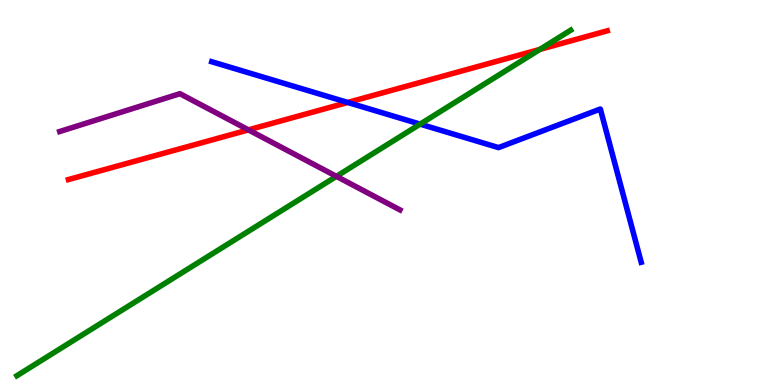[{'lines': ['blue', 'red'], 'intersections': [{'x': 4.49, 'y': 7.34}]}, {'lines': ['green', 'red'], 'intersections': [{'x': 6.97, 'y': 8.72}]}, {'lines': ['purple', 'red'], 'intersections': [{'x': 3.21, 'y': 6.63}]}, {'lines': ['blue', 'green'], 'intersections': [{'x': 5.42, 'y': 6.78}]}, {'lines': ['blue', 'purple'], 'intersections': []}, {'lines': ['green', 'purple'], 'intersections': [{'x': 4.34, 'y': 5.42}]}]